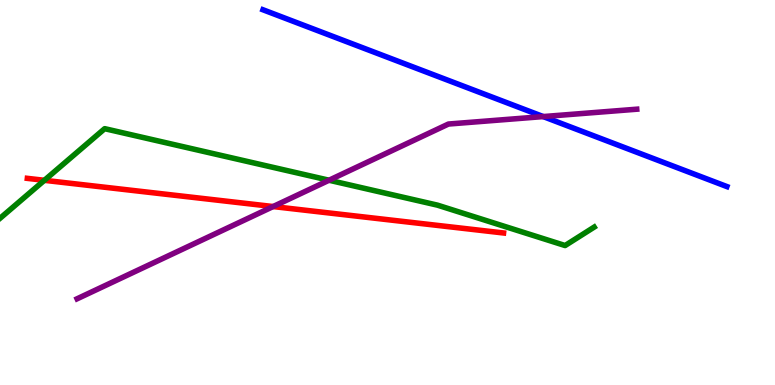[{'lines': ['blue', 'red'], 'intersections': []}, {'lines': ['green', 'red'], 'intersections': [{'x': 0.573, 'y': 5.32}]}, {'lines': ['purple', 'red'], 'intersections': [{'x': 3.52, 'y': 4.64}]}, {'lines': ['blue', 'green'], 'intersections': []}, {'lines': ['blue', 'purple'], 'intersections': [{'x': 7.01, 'y': 6.97}]}, {'lines': ['green', 'purple'], 'intersections': [{'x': 4.25, 'y': 5.32}]}]